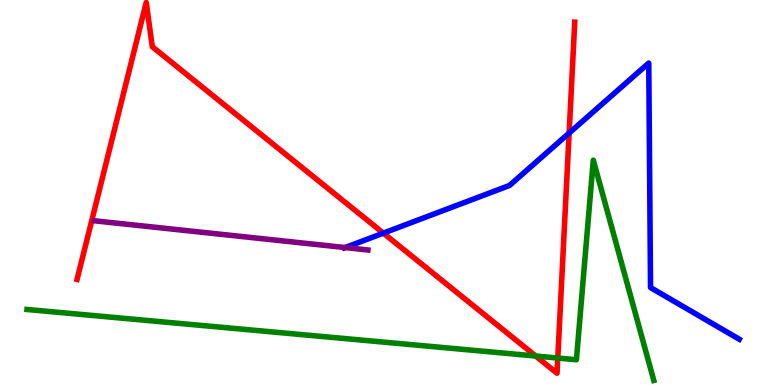[{'lines': ['blue', 'red'], 'intersections': [{'x': 4.95, 'y': 3.94}, {'x': 7.34, 'y': 6.54}]}, {'lines': ['green', 'red'], 'intersections': [{'x': 6.91, 'y': 0.753}, {'x': 7.2, 'y': 0.7}]}, {'lines': ['purple', 'red'], 'intersections': []}, {'lines': ['blue', 'green'], 'intersections': []}, {'lines': ['blue', 'purple'], 'intersections': [{'x': 4.45, 'y': 3.57}]}, {'lines': ['green', 'purple'], 'intersections': []}]